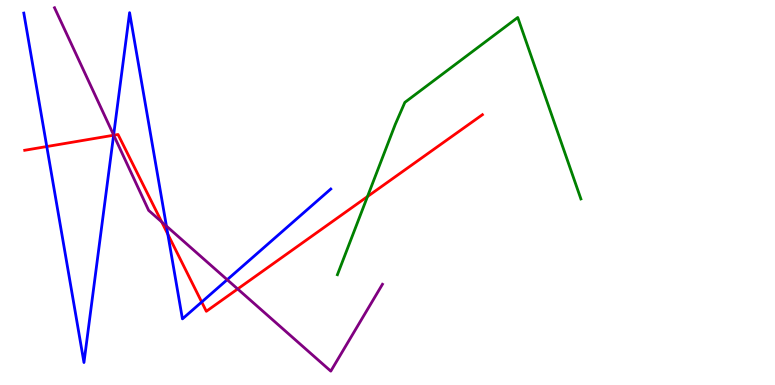[{'lines': ['blue', 'red'], 'intersections': [{'x': 0.604, 'y': 6.19}, {'x': 1.47, 'y': 6.49}, {'x': 2.17, 'y': 3.92}, {'x': 2.6, 'y': 2.16}]}, {'lines': ['green', 'red'], 'intersections': [{'x': 4.74, 'y': 4.9}]}, {'lines': ['purple', 'red'], 'intersections': [{'x': 1.47, 'y': 6.49}, {'x': 2.09, 'y': 4.24}, {'x': 3.07, 'y': 2.49}]}, {'lines': ['blue', 'green'], 'intersections': []}, {'lines': ['blue', 'purple'], 'intersections': [{'x': 1.47, 'y': 6.49}, {'x': 2.15, 'y': 4.13}, {'x': 2.93, 'y': 2.73}]}, {'lines': ['green', 'purple'], 'intersections': []}]